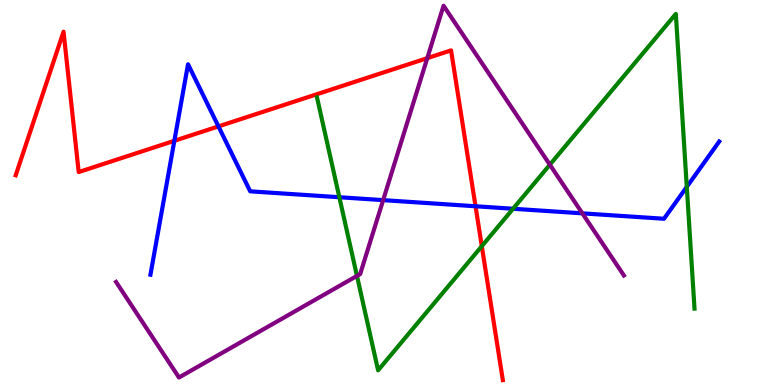[{'lines': ['blue', 'red'], 'intersections': [{'x': 2.25, 'y': 6.34}, {'x': 2.82, 'y': 6.72}, {'x': 6.14, 'y': 4.64}]}, {'lines': ['green', 'red'], 'intersections': [{'x': 6.22, 'y': 3.61}]}, {'lines': ['purple', 'red'], 'intersections': [{'x': 5.51, 'y': 8.49}]}, {'lines': ['blue', 'green'], 'intersections': [{'x': 4.38, 'y': 4.88}, {'x': 6.62, 'y': 4.58}, {'x': 8.86, 'y': 5.15}]}, {'lines': ['blue', 'purple'], 'intersections': [{'x': 4.94, 'y': 4.8}, {'x': 7.51, 'y': 4.46}]}, {'lines': ['green', 'purple'], 'intersections': [{'x': 4.61, 'y': 2.83}, {'x': 7.09, 'y': 5.72}]}]